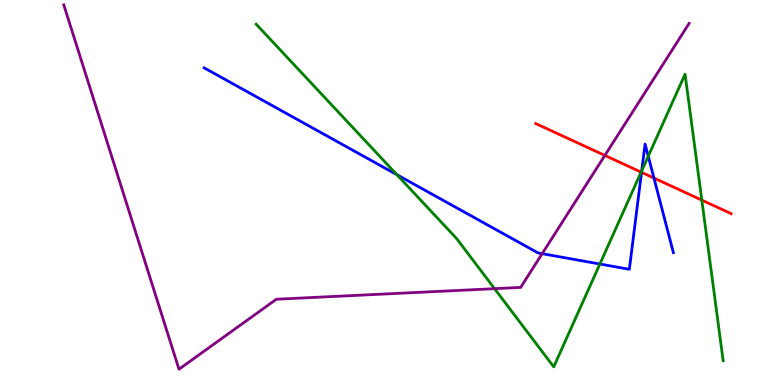[{'lines': ['blue', 'red'], 'intersections': [{'x': 8.28, 'y': 5.52}, {'x': 8.44, 'y': 5.38}]}, {'lines': ['green', 'red'], 'intersections': [{'x': 8.27, 'y': 5.53}, {'x': 9.06, 'y': 4.8}]}, {'lines': ['purple', 'red'], 'intersections': [{'x': 7.8, 'y': 5.96}]}, {'lines': ['blue', 'green'], 'intersections': [{'x': 5.12, 'y': 5.46}, {'x': 7.74, 'y': 3.14}, {'x': 8.28, 'y': 5.56}, {'x': 8.36, 'y': 5.94}]}, {'lines': ['blue', 'purple'], 'intersections': [{'x': 7.0, 'y': 3.41}]}, {'lines': ['green', 'purple'], 'intersections': [{'x': 6.38, 'y': 2.5}]}]